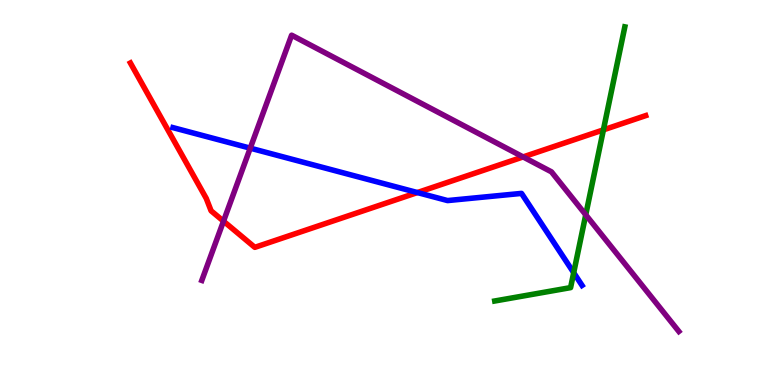[{'lines': ['blue', 'red'], 'intersections': [{'x': 5.39, 'y': 5.0}]}, {'lines': ['green', 'red'], 'intersections': [{'x': 7.79, 'y': 6.63}]}, {'lines': ['purple', 'red'], 'intersections': [{'x': 2.88, 'y': 4.26}, {'x': 6.75, 'y': 5.92}]}, {'lines': ['blue', 'green'], 'intersections': [{'x': 7.4, 'y': 2.92}]}, {'lines': ['blue', 'purple'], 'intersections': [{'x': 3.23, 'y': 6.15}]}, {'lines': ['green', 'purple'], 'intersections': [{'x': 7.56, 'y': 4.42}]}]